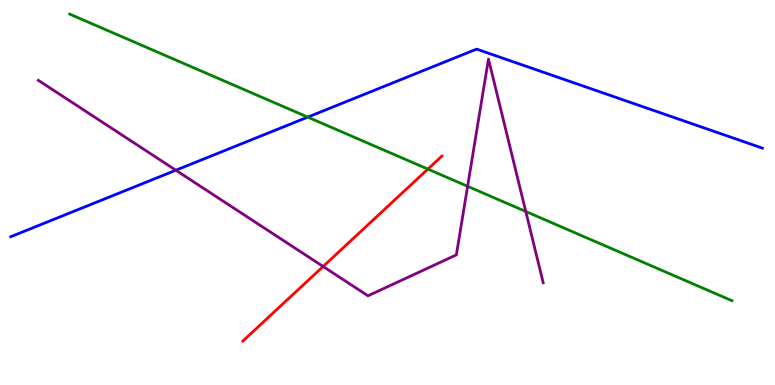[{'lines': ['blue', 'red'], 'intersections': []}, {'lines': ['green', 'red'], 'intersections': [{'x': 5.52, 'y': 5.61}]}, {'lines': ['purple', 'red'], 'intersections': [{'x': 4.17, 'y': 3.08}]}, {'lines': ['blue', 'green'], 'intersections': [{'x': 3.97, 'y': 6.96}]}, {'lines': ['blue', 'purple'], 'intersections': [{'x': 2.27, 'y': 5.58}]}, {'lines': ['green', 'purple'], 'intersections': [{'x': 6.03, 'y': 5.16}, {'x': 6.78, 'y': 4.51}]}]